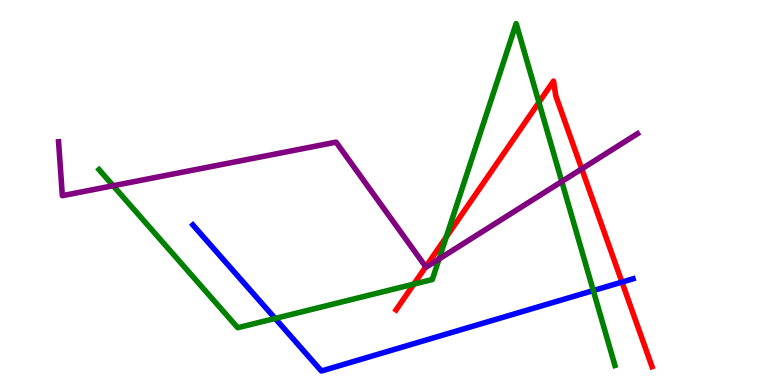[{'lines': ['blue', 'red'], 'intersections': [{'x': 8.03, 'y': 2.67}]}, {'lines': ['green', 'red'], 'intersections': [{'x': 5.34, 'y': 2.62}, {'x': 5.76, 'y': 3.84}, {'x': 6.95, 'y': 7.34}]}, {'lines': ['purple', 'red'], 'intersections': [{'x': 5.49, 'y': 3.07}, {'x': 7.51, 'y': 5.61}]}, {'lines': ['blue', 'green'], 'intersections': [{'x': 3.55, 'y': 1.73}, {'x': 7.66, 'y': 2.45}]}, {'lines': ['blue', 'purple'], 'intersections': []}, {'lines': ['green', 'purple'], 'intersections': [{'x': 1.46, 'y': 5.18}, {'x': 5.67, 'y': 3.27}, {'x': 7.25, 'y': 5.29}]}]